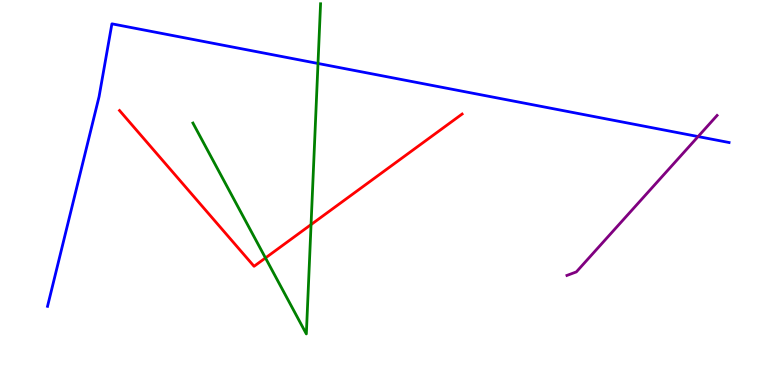[{'lines': ['blue', 'red'], 'intersections': []}, {'lines': ['green', 'red'], 'intersections': [{'x': 3.43, 'y': 3.3}, {'x': 4.01, 'y': 4.17}]}, {'lines': ['purple', 'red'], 'intersections': []}, {'lines': ['blue', 'green'], 'intersections': [{'x': 4.1, 'y': 8.35}]}, {'lines': ['blue', 'purple'], 'intersections': [{'x': 9.01, 'y': 6.45}]}, {'lines': ['green', 'purple'], 'intersections': []}]